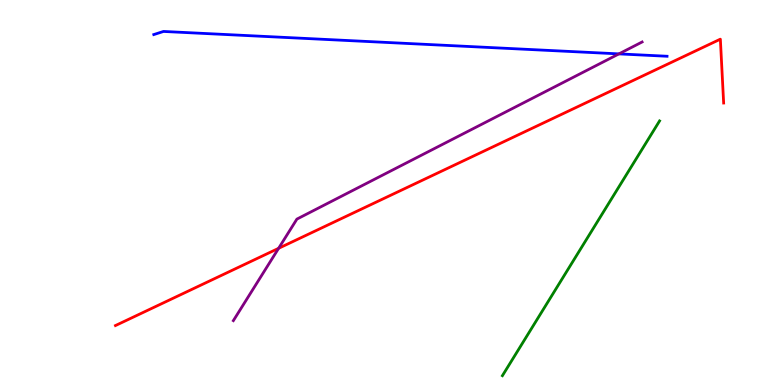[{'lines': ['blue', 'red'], 'intersections': []}, {'lines': ['green', 'red'], 'intersections': []}, {'lines': ['purple', 'red'], 'intersections': [{'x': 3.6, 'y': 3.55}]}, {'lines': ['blue', 'green'], 'intersections': []}, {'lines': ['blue', 'purple'], 'intersections': [{'x': 7.99, 'y': 8.6}]}, {'lines': ['green', 'purple'], 'intersections': []}]